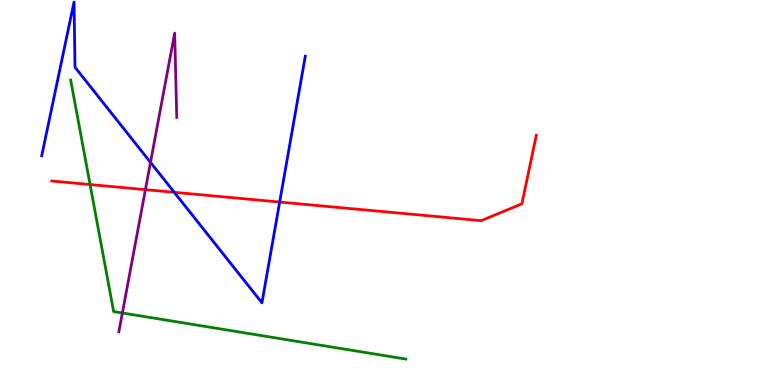[{'lines': ['blue', 'red'], 'intersections': [{'x': 2.25, 'y': 5.0}, {'x': 3.61, 'y': 4.75}]}, {'lines': ['green', 'red'], 'intersections': [{'x': 1.16, 'y': 5.21}]}, {'lines': ['purple', 'red'], 'intersections': [{'x': 1.88, 'y': 5.07}]}, {'lines': ['blue', 'green'], 'intersections': []}, {'lines': ['blue', 'purple'], 'intersections': [{'x': 1.94, 'y': 5.78}]}, {'lines': ['green', 'purple'], 'intersections': [{'x': 1.58, 'y': 1.87}]}]